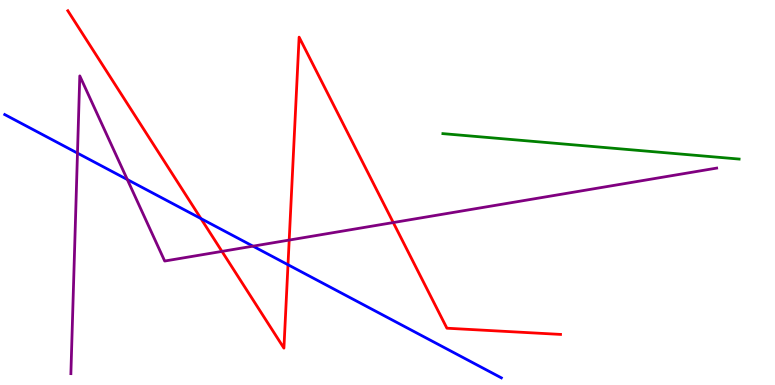[{'lines': ['blue', 'red'], 'intersections': [{'x': 2.59, 'y': 4.32}, {'x': 3.72, 'y': 3.12}]}, {'lines': ['green', 'red'], 'intersections': []}, {'lines': ['purple', 'red'], 'intersections': [{'x': 2.86, 'y': 3.47}, {'x': 3.73, 'y': 3.76}, {'x': 5.07, 'y': 4.22}]}, {'lines': ['blue', 'green'], 'intersections': []}, {'lines': ['blue', 'purple'], 'intersections': [{'x': 1.0, 'y': 6.02}, {'x': 1.64, 'y': 5.34}, {'x': 3.26, 'y': 3.61}]}, {'lines': ['green', 'purple'], 'intersections': []}]